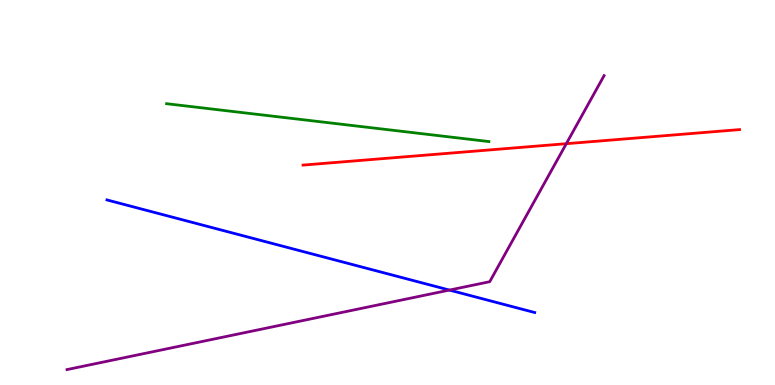[{'lines': ['blue', 'red'], 'intersections': []}, {'lines': ['green', 'red'], 'intersections': []}, {'lines': ['purple', 'red'], 'intersections': [{'x': 7.31, 'y': 6.27}]}, {'lines': ['blue', 'green'], 'intersections': []}, {'lines': ['blue', 'purple'], 'intersections': [{'x': 5.8, 'y': 2.47}]}, {'lines': ['green', 'purple'], 'intersections': []}]